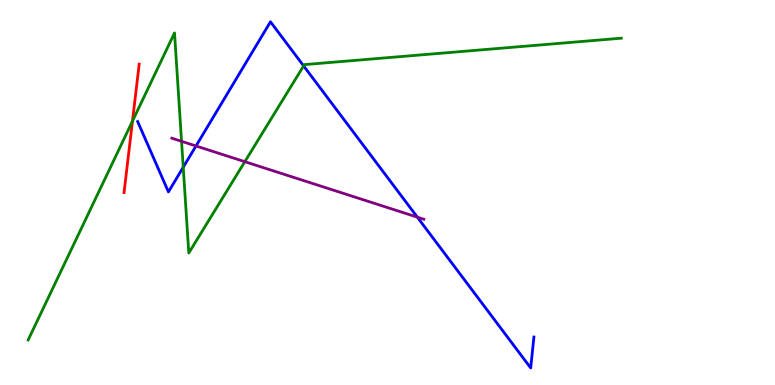[{'lines': ['blue', 'red'], 'intersections': []}, {'lines': ['green', 'red'], 'intersections': [{'x': 1.71, 'y': 6.85}]}, {'lines': ['purple', 'red'], 'intersections': []}, {'lines': ['blue', 'green'], 'intersections': [{'x': 2.36, 'y': 5.66}, {'x': 3.92, 'y': 8.29}]}, {'lines': ['blue', 'purple'], 'intersections': [{'x': 2.53, 'y': 6.21}, {'x': 5.38, 'y': 4.36}]}, {'lines': ['green', 'purple'], 'intersections': [{'x': 2.34, 'y': 6.33}, {'x': 3.16, 'y': 5.8}]}]